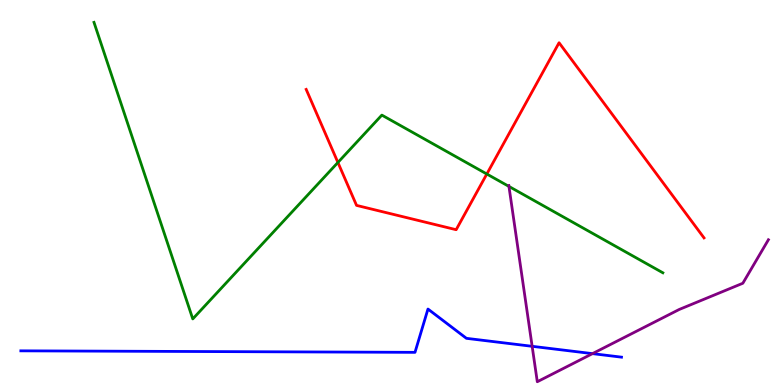[{'lines': ['blue', 'red'], 'intersections': []}, {'lines': ['green', 'red'], 'intersections': [{'x': 4.36, 'y': 5.78}, {'x': 6.28, 'y': 5.48}]}, {'lines': ['purple', 'red'], 'intersections': []}, {'lines': ['blue', 'green'], 'intersections': []}, {'lines': ['blue', 'purple'], 'intersections': [{'x': 6.87, 'y': 1.0}, {'x': 7.65, 'y': 0.815}]}, {'lines': ['green', 'purple'], 'intersections': [{'x': 6.57, 'y': 5.16}]}]